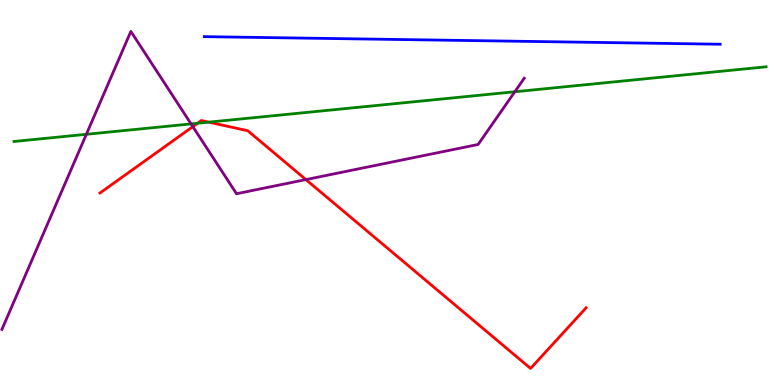[{'lines': ['blue', 'red'], 'intersections': []}, {'lines': ['green', 'red'], 'intersections': [{'x': 2.55, 'y': 6.8}, {'x': 2.69, 'y': 6.83}]}, {'lines': ['purple', 'red'], 'intersections': [{'x': 2.49, 'y': 6.71}, {'x': 3.95, 'y': 5.34}]}, {'lines': ['blue', 'green'], 'intersections': []}, {'lines': ['blue', 'purple'], 'intersections': []}, {'lines': ['green', 'purple'], 'intersections': [{'x': 1.11, 'y': 6.51}, {'x': 2.47, 'y': 6.78}, {'x': 6.64, 'y': 7.62}]}]